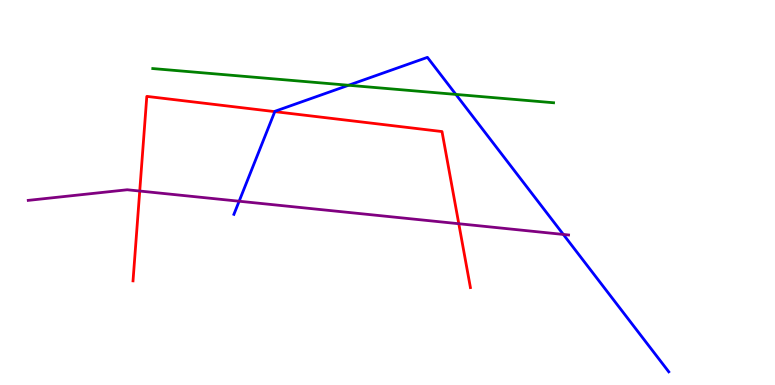[{'lines': ['blue', 'red'], 'intersections': [{'x': 3.55, 'y': 7.1}]}, {'lines': ['green', 'red'], 'intersections': []}, {'lines': ['purple', 'red'], 'intersections': [{'x': 1.8, 'y': 5.04}, {'x': 5.92, 'y': 4.19}]}, {'lines': ['blue', 'green'], 'intersections': [{'x': 4.5, 'y': 7.79}, {'x': 5.88, 'y': 7.55}]}, {'lines': ['blue', 'purple'], 'intersections': [{'x': 3.09, 'y': 4.77}, {'x': 7.27, 'y': 3.91}]}, {'lines': ['green', 'purple'], 'intersections': []}]